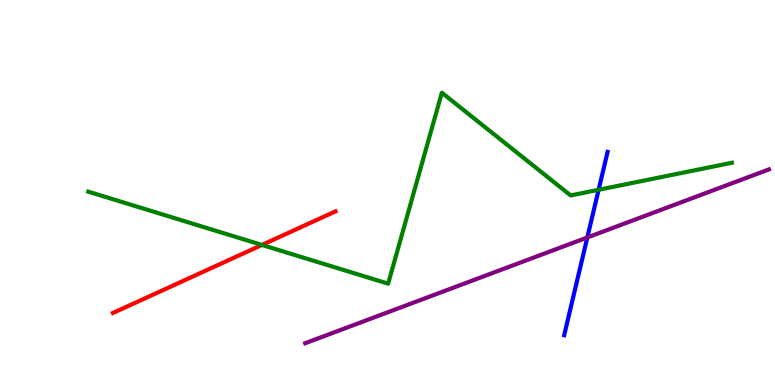[{'lines': ['blue', 'red'], 'intersections': []}, {'lines': ['green', 'red'], 'intersections': [{'x': 3.38, 'y': 3.64}]}, {'lines': ['purple', 'red'], 'intersections': []}, {'lines': ['blue', 'green'], 'intersections': [{'x': 7.72, 'y': 5.07}]}, {'lines': ['blue', 'purple'], 'intersections': [{'x': 7.58, 'y': 3.83}]}, {'lines': ['green', 'purple'], 'intersections': []}]